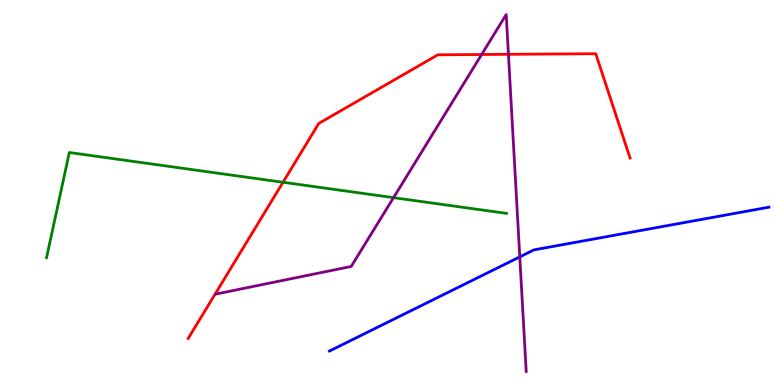[{'lines': ['blue', 'red'], 'intersections': []}, {'lines': ['green', 'red'], 'intersections': [{'x': 3.65, 'y': 5.27}]}, {'lines': ['purple', 'red'], 'intersections': [{'x': 6.21, 'y': 8.58}, {'x': 6.56, 'y': 8.59}]}, {'lines': ['blue', 'green'], 'intersections': []}, {'lines': ['blue', 'purple'], 'intersections': [{'x': 6.71, 'y': 3.33}]}, {'lines': ['green', 'purple'], 'intersections': [{'x': 5.08, 'y': 4.87}]}]